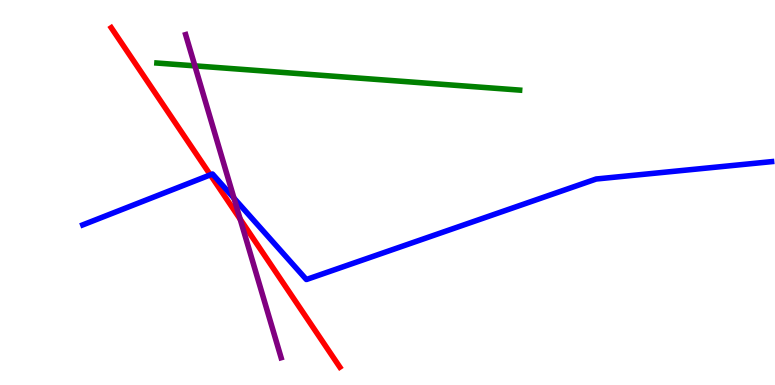[{'lines': ['blue', 'red'], 'intersections': [{'x': 2.71, 'y': 5.46}]}, {'lines': ['green', 'red'], 'intersections': []}, {'lines': ['purple', 'red'], 'intersections': [{'x': 3.1, 'y': 4.31}]}, {'lines': ['blue', 'green'], 'intersections': []}, {'lines': ['blue', 'purple'], 'intersections': [{'x': 3.02, 'y': 4.85}]}, {'lines': ['green', 'purple'], 'intersections': [{'x': 2.51, 'y': 8.29}]}]